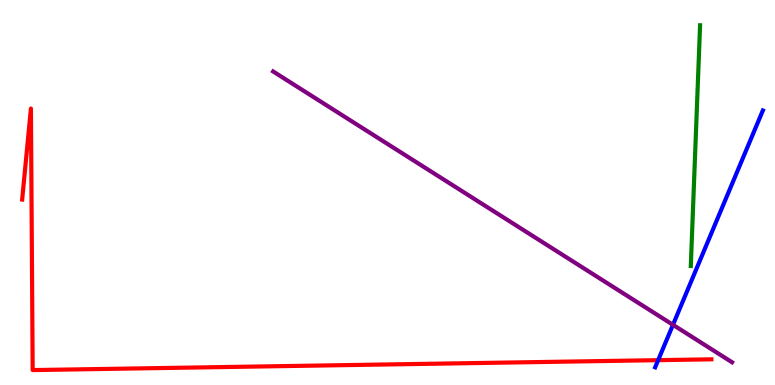[{'lines': ['blue', 'red'], 'intersections': [{'x': 8.49, 'y': 0.645}]}, {'lines': ['green', 'red'], 'intersections': []}, {'lines': ['purple', 'red'], 'intersections': []}, {'lines': ['blue', 'green'], 'intersections': []}, {'lines': ['blue', 'purple'], 'intersections': [{'x': 8.68, 'y': 1.56}]}, {'lines': ['green', 'purple'], 'intersections': []}]